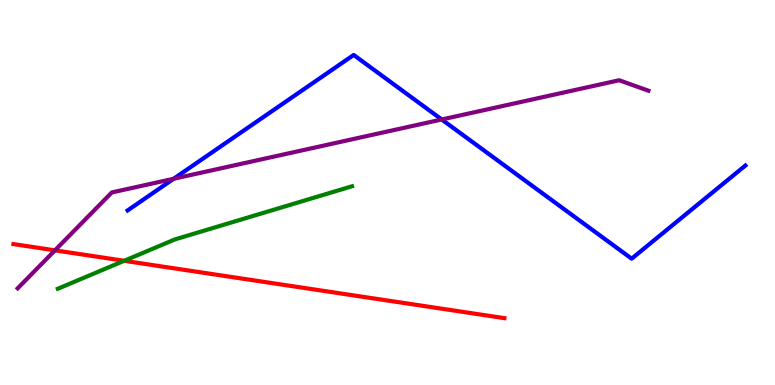[{'lines': ['blue', 'red'], 'intersections': []}, {'lines': ['green', 'red'], 'intersections': [{'x': 1.6, 'y': 3.23}]}, {'lines': ['purple', 'red'], 'intersections': [{'x': 0.709, 'y': 3.5}]}, {'lines': ['blue', 'green'], 'intersections': []}, {'lines': ['blue', 'purple'], 'intersections': [{'x': 2.24, 'y': 5.36}, {'x': 5.7, 'y': 6.9}]}, {'lines': ['green', 'purple'], 'intersections': []}]